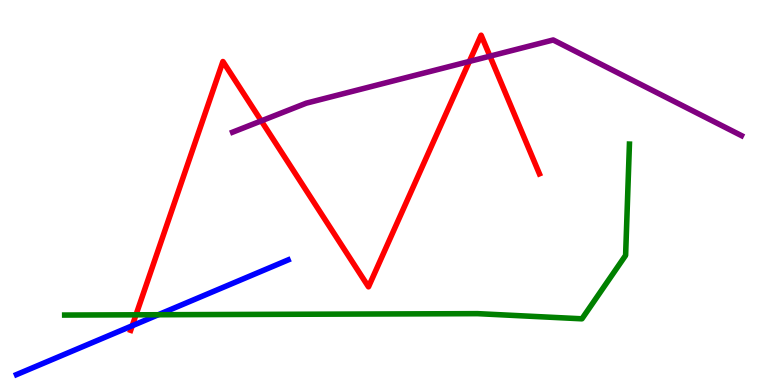[{'lines': ['blue', 'red'], 'intersections': [{'x': 1.71, 'y': 1.54}]}, {'lines': ['green', 'red'], 'intersections': [{'x': 1.75, 'y': 1.82}]}, {'lines': ['purple', 'red'], 'intersections': [{'x': 3.37, 'y': 6.86}, {'x': 6.06, 'y': 8.4}, {'x': 6.32, 'y': 8.54}]}, {'lines': ['blue', 'green'], 'intersections': [{'x': 2.04, 'y': 1.83}]}, {'lines': ['blue', 'purple'], 'intersections': []}, {'lines': ['green', 'purple'], 'intersections': []}]